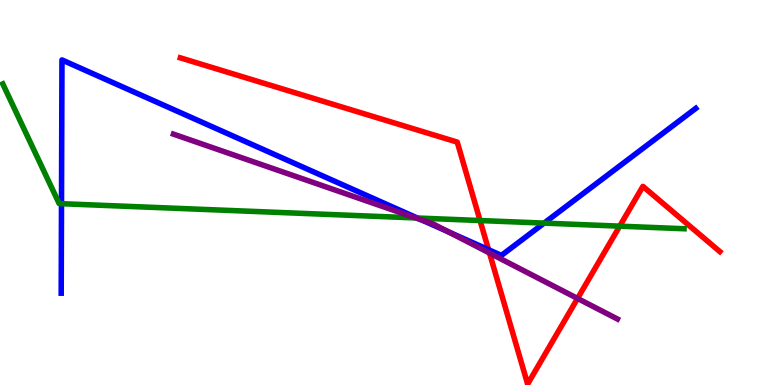[{'lines': ['blue', 'red'], 'intersections': [{'x': 6.3, 'y': 3.51}]}, {'lines': ['green', 'red'], 'intersections': [{'x': 6.19, 'y': 4.27}, {'x': 8.0, 'y': 4.13}]}, {'lines': ['purple', 'red'], 'intersections': [{'x': 6.32, 'y': 3.43}, {'x': 7.45, 'y': 2.25}]}, {'lines': ['blue', 'green'], 'intersections': [{'x': 0.794, 'y': 4.71}, {'x': 5.38, 'y': 4.34}, {'x': 7.02, 'y': 4.2}]}, {'lines': ['blue', 'purple'], 'intersections': [{'x': 5.45, 'y': 4.28}, {'x': 5.78, 'y': 3.98}]}, {'lines': ['green', 'purple'], 'intersections': [{'x': 5.37, 'y': 4.34}]}]